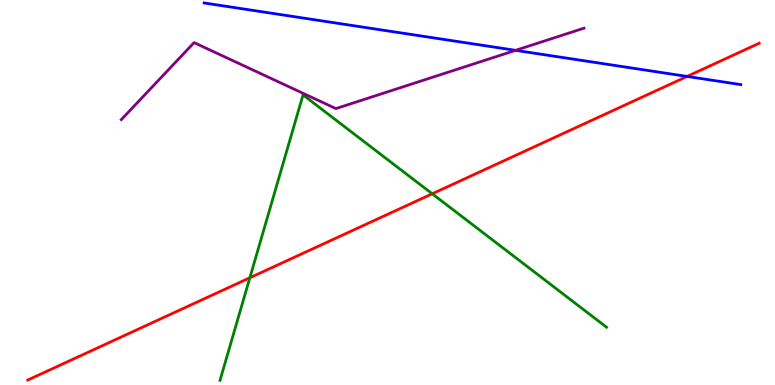[{'lines': ['blue', 'red'], 'intersections': [{'x': 8.87, 'y': 8.01}]}, {'lines': ['green', 'red'], 'intersections': [{'x': 3.22, 'y': 2.79}, {'x': 5.58, 'y': 4.97}]}, {'lines': ['purple', 'red'], 'intersections': []}, {'lines': ['blue', 'green'], 'intersections': []}, {'lines': ['blue', 'purple'], 'intersections': [{'x': 6.65, 'y': 8.69}]}, {'lines': ['green', 'purple'], 'intersections': []}]